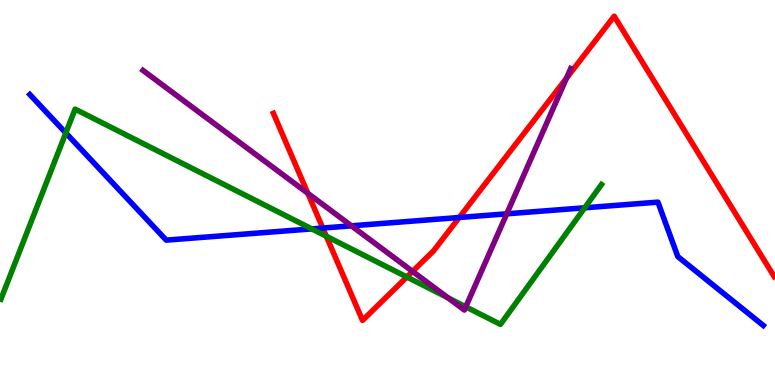[{'lines': ['blue', 'red'], 'intersections': [{'x': 4.16, 'y': 4.08}, {'x': 5.93, 'y': 4.35}]}, {'lines': ['green', 'red'], 'intersections': [{'x': 4.21, 'y': 3.86}, {'x': 5.25, 'y': 2.81}]}, {'lines': ['purple', 'red'], 'intersections': [{'x': 3.97, 'y': 4.98}, {'x': 5.32, 'y': 2.95}, {'x': 7.31, 'y': 7.97}]}, {'lines': ['blue', 'green'], 'intersections': [{'x': 0.849, 'y': 6.55}, {'x': 4.02, 'y': 4.05}, {'x': 7.54, 'y': 4.6}]}, {'lines': ['blue', 'purple'], 'intersections': [{'x': 4.53, 'y': 4.13}, {'x': 6.54, 'y': 4.45}]}, {'lines': ['green', 'purple'], 'intersections': [{'x': 5.78, 'y': 2.26}, {'x': 6.01, 'y': 2.03}]}]